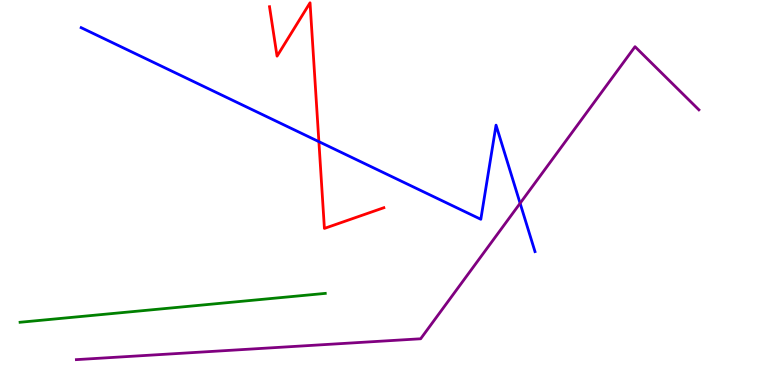[{'lines': ['blue', 'red'], 'intersections': [{'x': 4.11, 'y': 6.32}]}, {'lines': ['green', 'red'], 'intersections': []}, {'lines': ['purple', 'red'], 'intersections': []}, {'lines': ['blue', 'green'], 'intersections': []}, {'lines': ['blue', 'purple'], 'intersections': [{'x': 6.71, 'y': 4.72}]}, {'lines': ['green', 'purple'], 'intersections': []}]